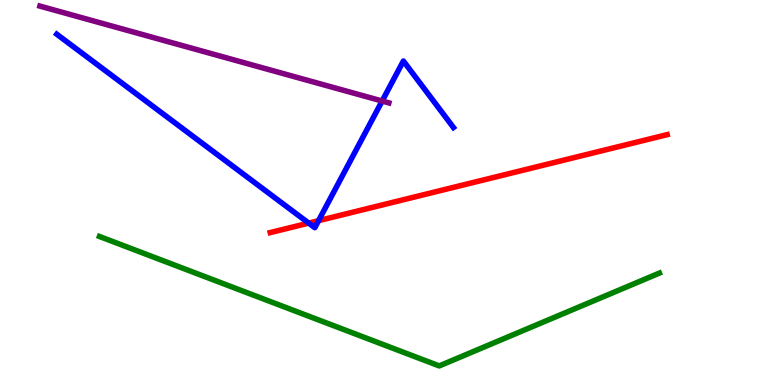[{'lines': ['blue', 'red'], 'intersections': [{'x': 3.98, 'y': 4.21}, {'x': 4.11, 'y': 4.27}]}, {'lines': ['green', 'red'], 'intersections': []}, {'lines': ['purple', 'red'], 'intersections': []}, {'lines': ['blue', 'green'], 'intersections': []}, {'lines': ['blue', 'purple'], 'intersections': [{'x': 4.93, 'y': 7.38}]}, {'lines': ['green', 'purple'], 'intersections': []}]